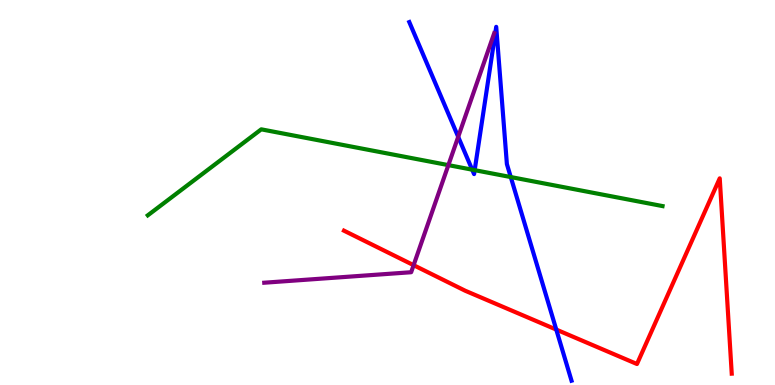[{'lines': ['blue', 'red'], 'intersections': [{'x': 7.18, 'y': 1.44}]}, {'lines': ['green', 'red'], 'intersections': []}, {'lines': ['purple', 'red'], 'intersections': [{'x': 5.34, 'y': 3.11}]}, {'lines': ['blue', 'green'], 'intersections': [{'x': 6.09, 'y': 5.59}, {'x': 6.12, 'y': 5.58}, {'x': 6.59, 'y': 5.4}]}, {'lines': ['blue', 'purple'], 'intersections': [{'x': 5.91, 'y': 6.45}]}, {'lines': ['green', 'purple'], 'intersections': [{'x': 5.79, 'y': 5.71}]}]